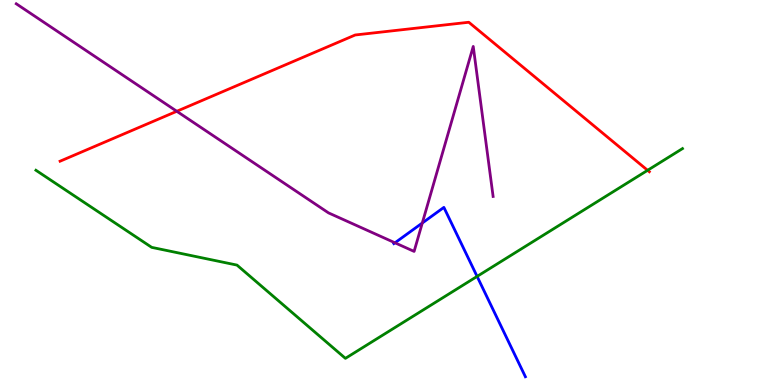[{'lines': ['blue', 'red'], 'intersections': []}, {'lines': ['green', 'red'], 'intersections': [{'x': 8.36, 'y': 5.58}]}, {'lines': ['purple', 'red'], 'intersections': [{'x': 2.28, 'y': 7.11}]}, {'lines': ['blue', 'green'], 'intersections': [{'x': 6.16, 'y': 2.82}]}, {'lines': ['blue', 'purple'], 'intersections': [{'x': 5.1, 'y': 3.69}, {'x': 5.45, 'y': 4.21}]}, {'lines': ['green', 'purple'], 'intersections': []}]